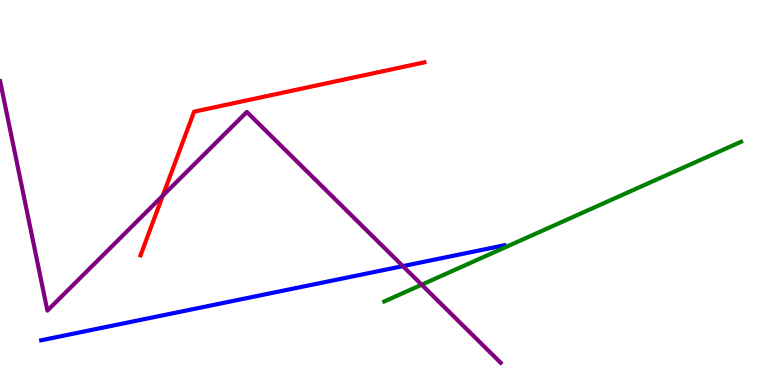[{'lines': ['blue', 'red'], 'intersections': []}, {'lines': ['green', 'red'], 'intersections': []}, {'lines': ['purple', 'red'], 'intersections': [{'x': 2.1, 'y': 4.92}]}, {'lines': ['blue', 'green'], 'intersections': []}, {'lines': ['blue', 'purple'], 'intersections': [{'x': 5.2, 'y': 3.09}]}, {'lines': ['green', 'purple'], 'intersections': [{'x': 5.44, 'y': 2.6}]}]